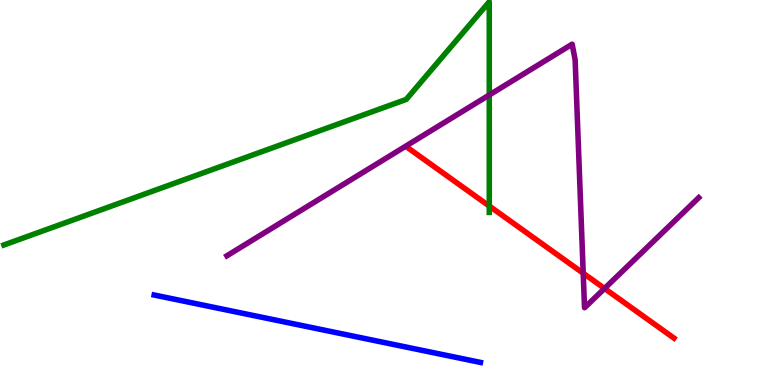[{'lines': ['blue', 'red'], 'intersections': []}, {'lines': ['green', 'red'], 'intersections': [{'x': 6.31, 'y': 4.65}]}, {'lines': ['purple', 'red'], 'intersections': [{'x': 7.53, 'y': 2.9}, {'x': 7.8, 'y': 2.51}]}, {'lines': ['blue', 'green'], 'intersections': []}, {'lines': ['blue', 'purple'], 'intersections': []}, {'lines': ['green', 'purple'], 'intersections': [{'x': 6.31, 'y': 7.53}]}]